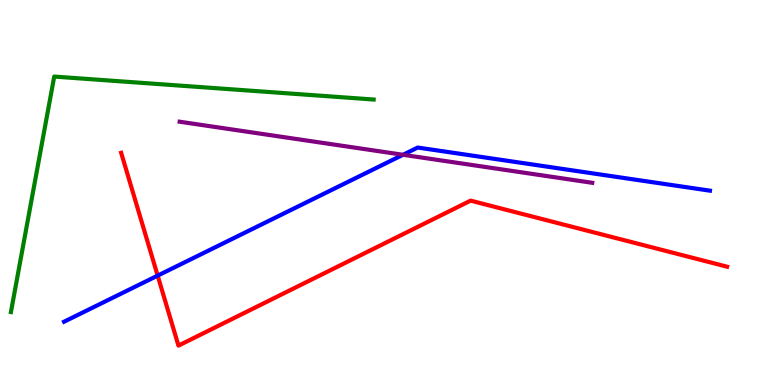[{'lines': ['blue', 'red'], 'intersections': [{'x': 2.03, 'y': 2.84}]}, {'lines': ['green', 'red'], 'intersections': []}, {'lines': ['purple', 'red'], 'intersections': []}, {'lines': ['blue', 'green'], 'intersections': []}, {'lines': ['blue', 'purple'], 'intersections': [{'x': 5.2, 'y': 5.98}]}, {'lines': ['green', 'purple'], 'intersections': []}]